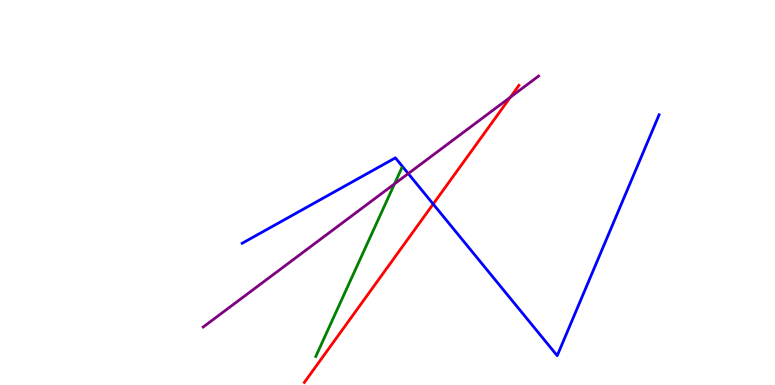[{'lines': ['blue', 'red'], 'intersections': [{'x': 5.59, 'y': 4.7}]}, {'lines': ['green', 'red'], 'intersections': []}, {'lines': ['purple', 'red'], 'intersections': [{'x': 6.59, 'y': 7.48}]}, {'lines': ['blue', 'green'], 'intersections': []}, {'lines': ['blue', 'purple'], 'intersections': [{'x': 5.27, 'y': 5.49}]}, {'lines': ['green', 'purple'], 'intersections': [{'x': 5.09, 'y': 5.22}]}]